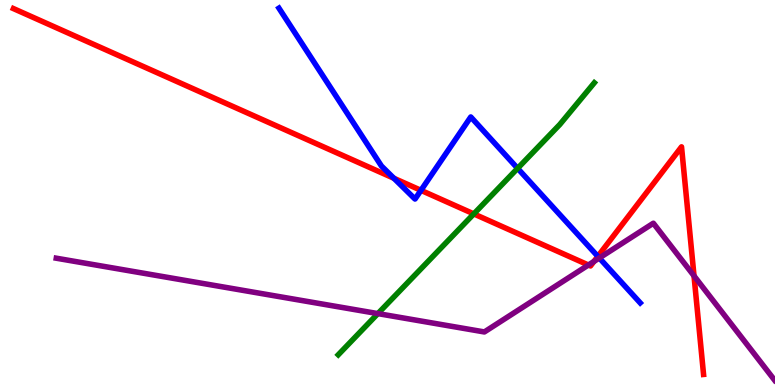[{'lines': ['blue', 'red'], 'intersections': [{'x': 5.08, 'y': 5.37}, {'x': 5.43, 'y': 5.06}, {'x': 7.71, 'y': 3.34}]}, {'lines': ['green', 'red'], 'intersections': [{'x': 6.11, 'y': 4.44}]}, {'lines': ['purple', 'red'], 'intersections': [{'x': 7.59, 'y': 3.12}, {'x': 7.66, 'y': 3.21}, {'x': 8.96, 'y': 2.83}]}, {'lines': ['blue', 'green'], 'intersections': [{'x': 6.68, 'y': 5.63}]}, {'lines': ['blue', 'purple'], 'intersections': [{'x': 7.73, 'y': 3.3}]}, {'lines': ['green', 'purple'], 'intersections': [{'x': 4.88, 'y': 1.85}]}]